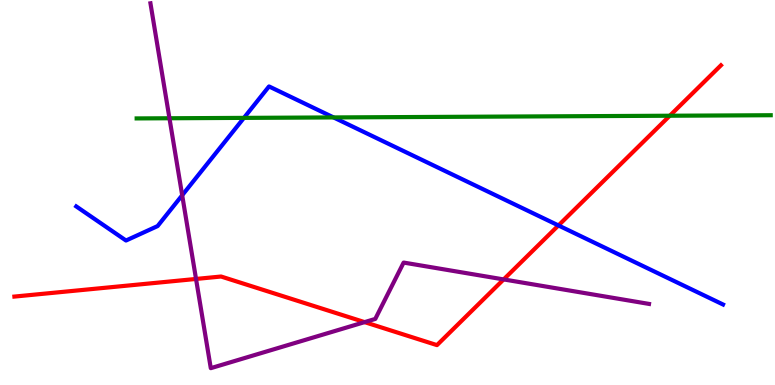[{'lines': ['blue', 'red'], 'intersections': [{'x': 7.21, 'y': 4.14}]}, {'lines': ['green', 'red'], 'intersections': [{'x': 8.64, 'y': 6.99}]}, {'lines': ['purple', 'red'], 'intersections': [{'x': 2.53, 'y': 2.75}, {'x': 4.7, 'y': 1.63}, {'x': 6.5, 'y': 2.74}]}, {'lines': ['blue', 'green'], 'intersections': [{'x': 3.15, 'y': 6.94}, {'x': 4.3, 'y': 6.95}]}, {'lines': ['blue', 'purple'], 'intersections': [{'x': 2.35, 'y': 4.93}]}, {'lines': ['green', 'purple'], 'intersections': [{'x': 2.19, 'y': 6.93}]}]